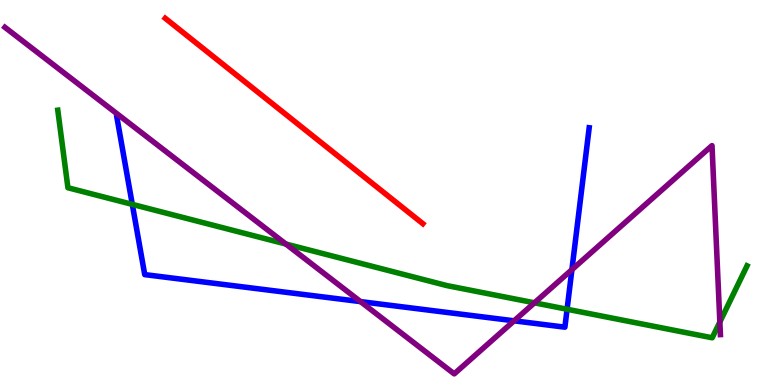[{'lines': ['blue', 'red'], 'intersections': []}, {'lines': ['green', 'red'], 'intersections': []}, {'lines': ['purple', 'red'], 'intersections': []}, {'lines': ['blue', 'green'], 'intersections': [{'x': 1.71, 'y': 4.69}, {'x': 7.32, 'y': 1.97}]}, {'lines': ['blue', 'purple'], 'intersections': [{'x': 4.65, 'y': 2.17}, {'x': 6.63, 'y': 1.67}, {'x': 7.38, 'y': 3.0}]}, {'lines': ['green', 'purple'], 'intersections': [{'x': 3.69, 'y': 3.66}, {'x': 6.9, 'y': 2.13}, {'x': 9.29, 'y': 1.64}]}]